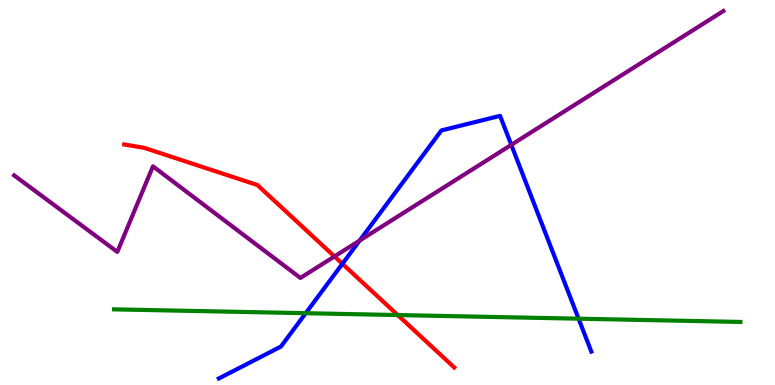[{'lines': ['blue', 'red'], 'intersections': [{'x': 4.42, 'y': 3.15}]}, {'lines': ['green', 'red'], 'intersections': [{'x': 5.13, 'y': 1.82}]}, {'lines': ['purple', 'red'], 'intersections': [{'x': 4.32, 'y': 3.34}]}, {'lines': ['blue', 'green'], 'intersections': [{'x': 3.94, 'y': 1.86}, {'x': 7.47, 'y': 1.72}]}, {'lines': ['blue', 'purple'], 'intersections': [{'x': 4.64, 'y': 3.75}, {'x': 6.6, 'y': 6.24}]}, {'lines': ['green', 'purple'], 'intersections': []}]